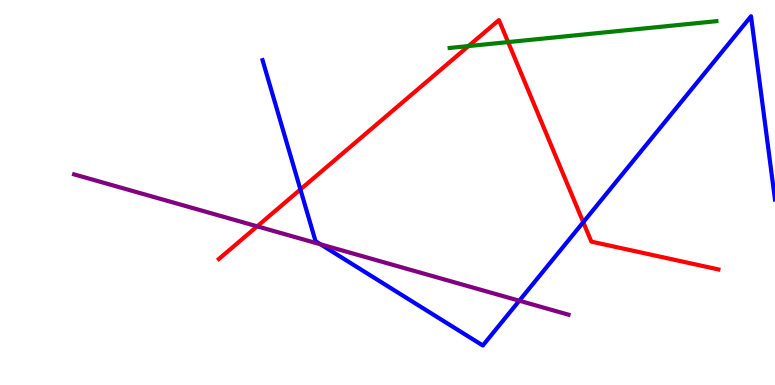[{'lines': ['blue', 'red'], 'intersections': [{'x': 3.88, 'y': 5.08}, {'x': 7.53, 'y': 4.23}]}, {'lines': ['green', 'red'], 'intersections': [{'x': 6.04, 'y': 8.8}, {'x': 6.56, 'y': 8.91}]}, {'lines': ['purple', 'red'], 'intersections': [{'x': 3.32, 'y': 4.12}]}, {'lines': ['blue', 'green'], 'intersections': []}, {'lines': ['blue', 'purple'], 'intersections': [{'x': 4.14, 'y': 3.65}, {'x': 6.7, 'y': 2.19}]}, {'lines': ['green', 'purple'], 'intersections': []}]